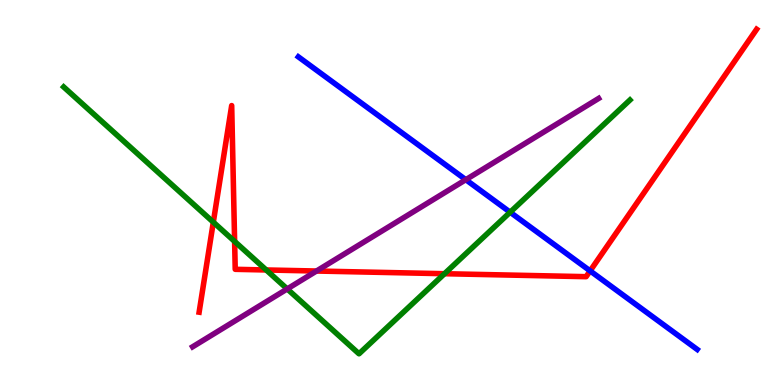[{'lines': ['blue', 'red'], 'intersections': [{'x': 7.61, 'y': 2.96}]}, {'lines': ['green', 'red'], 'intersections': [{'x': 2.75, 'y': 4.23}, {'x': 3.03, 'y': 3.73}, {'x': 3.44, 'y': 2.99}, {'x': 5.74, 'y': 2.89}]}, {'lines': ['purple', 'red'], 'intersections': [{'x': 4.08, 'y': 2.96}]}, {'lines': ['blue', 'green'], 'intersections': [{'x': 6.58, 'y': 4.49}]}, {'lines': ['blue', 'purple'], 'intersections': [{'x': 6.01, 'y': 5.33}]}, {'lines': ['green', 'purple'], 'intersections': [{'x': 3.71, 'y': 2.5}]}]